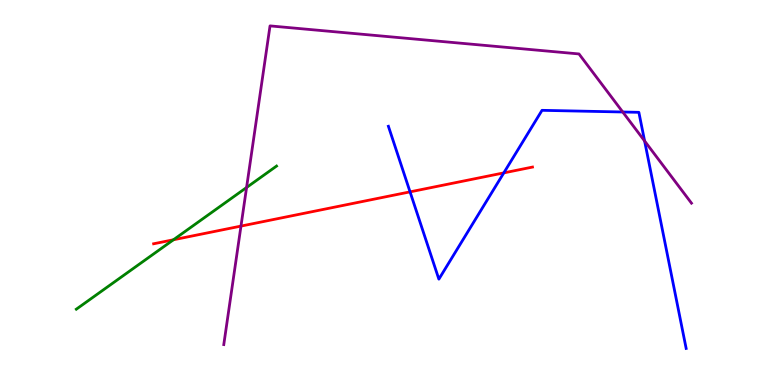[{'lines': ['blue', 'red'], 'intersections': [{'x': 5.29, 'y': 5.02}, {'x': 6.5, 'y': 5.51}]}, {'lines': ['green', 'red'], 'intersections': [{'x': 2.24, 'y': 3.77}]}, {'lines': ['purple', 'red'], 'intersections': [{'x': 3.11, 'y': 4.13}]}, {'lines': ['blue', 'green'], 'intersections': []}, {'lines': ['blue', 'purple'], 'intersections': [{'x': 8.04, 'y': 7.09}, {'x': 8.32, 'y': 6.34}]}, {'lines': ['green', 'purple'], 'intersections': [{'x': 3.18, 'y': 5.13}]}]